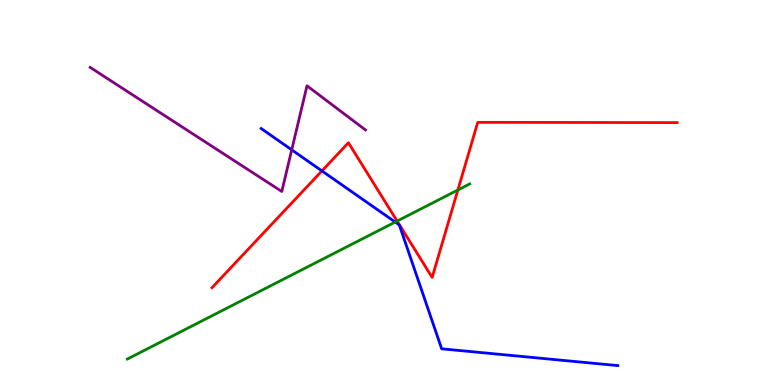[{'lines': ['blue', 'red'], 'intersections': [{'x': 4.15, 'y': 5.56}]}, {'lines': ['green', 'red'], 'intersections': [{'x': 5.12, 'y': 4.26}, {'x': 5.91, 'y': 5.06}]}, {'lines': ['purple', 'red'], 'intersections': []}, {'lines': ['blue', 'green'], 'intersections': [{'x': 5.1, 'y': 4.23}]}, {'lines': ['blue', 'purple'], 'intersections': [{'x': 3.76, 'y': 6.11}]}, {'lines': ['green', 'purple'], 'intersections': []}]